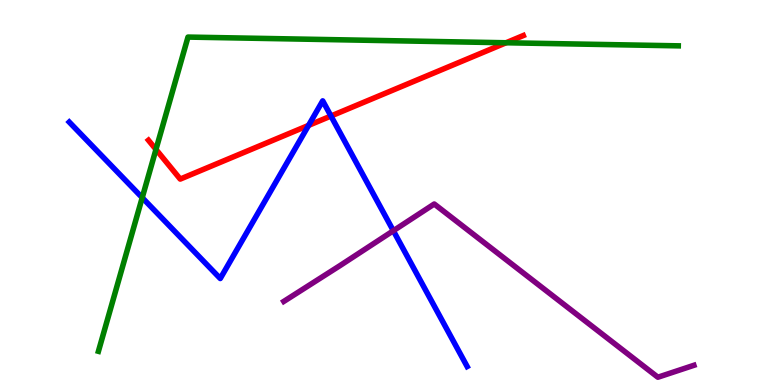[{'lines': ['blue', 'red'], 'intersections': [{'x': 3.98, 'y': 6.74}, {'x': 4.27, 'y': 6.99}]}, {'lines': ['green', 'red'], 'intersections': [{'x': 2.01, 'y': 6.12}, {'x': 6.53, 'y': 8.89}]}, {'lines': ['purple', 'red'], 'intersections': []}, {'lines': ['blue', 'green'], 'intersections': [{'x': 1.84, 'y': 4.87}]}, {'lines': ['blue', 'purple'], 'intersections': [{'x': 5.08, 'y': 4.01}]}, {'lines': ['green', 'purple'], 'intersections': []}]